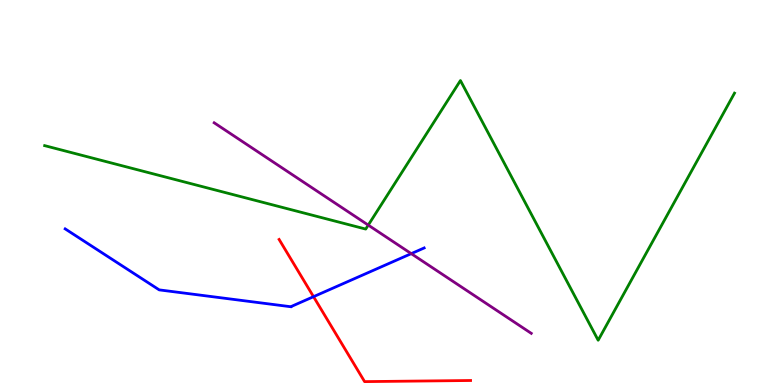[{'lines': ['blue', 'red'], 'intersections': [{'x': 4.05, 'y': 2.29}]}, {'lines': ['green', 'red'], 'intersections': []}, {'lines': ['purple', 'red'], 'intersections': []}, {'lines': ['blue', 'green'], 'intersections': []}, {'lines': ['blue', 'purple'], 'intersections': [{'x': 5.31, 'y': 3.41}]}, {'lines': ['green', 'purple'], 'intersections': [{'x': 4.75, 'y': 4.15}]}]